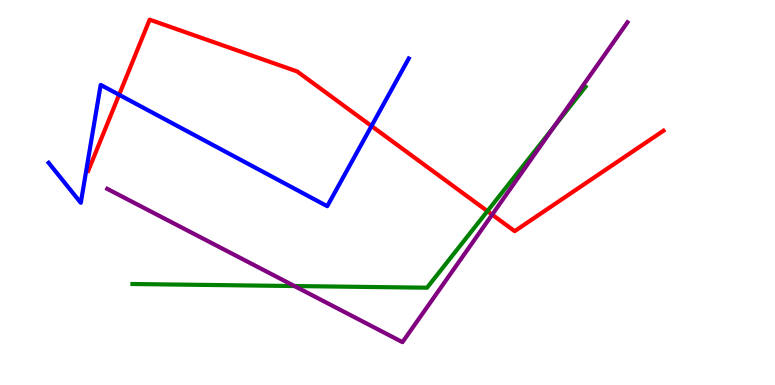[{'lines': ['blue', 'red'], 'intersections': [{'x': 1.54, 'y': 7.54}, {'x': 4.79, 'y': 6.73}]}, {'lines': ['green', 'red'], 'intersections': [{'x': 6.29, 'y': 4.52}]}, {'lines': ['purple', 'red'], 'intersections': [{'x': 6.35, 'y': 4.43}]}, {'lines': ['blue', 'green'], 'intersections': []}, {'lines': ['blue', 'purple'], 'intersections': []}, {'lines': ['green', 'purple'], 'intersections': [{'x': 3.8, 'y': 2.57}, {'x': 7.15, 'y': 6.71}]}]